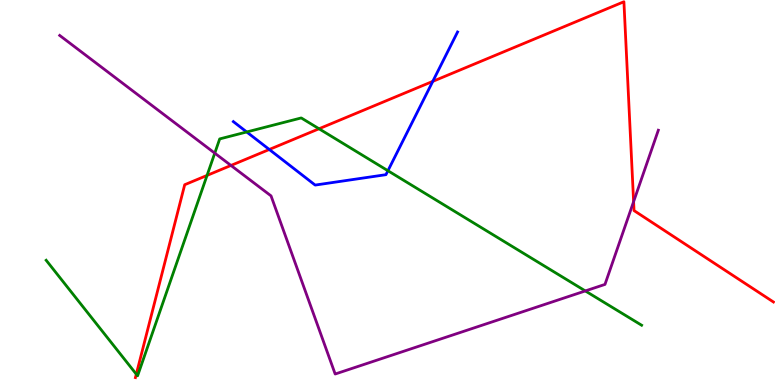[{'lines': ['blue', 'red'], 'intersections': [{'x': 3.47, 'y': 6.12}, {'x': 5.58, 'y': 7.89}]}, {'lines': ['green', 'red'], 'intersections': [{'x': 1.76, 'y': 0.281}, {'x': 2.67, 'y': 5.44}, {'x': 4.12, 'y': 6.66}]}, {'lines': ['purple', 'red'], 'intersections': [{'x': 2.98, 'y': 5.7}, {'x': 8.18, 'y': 4.76}]}, {'lines': ['blue', 'green'], 'intersections': [{'x': 3.18, 'y': 6.57}, {'x': 5.01, 'y': 5.57}]}, {'lines': ['blue', 'purple'], 'intersections': []}, {'lines': ['green', 'purple'], 'intersections': [{'x': 2.77, 'y': 6.02}, {'x': 7.55, 'y': 2.44}]}]